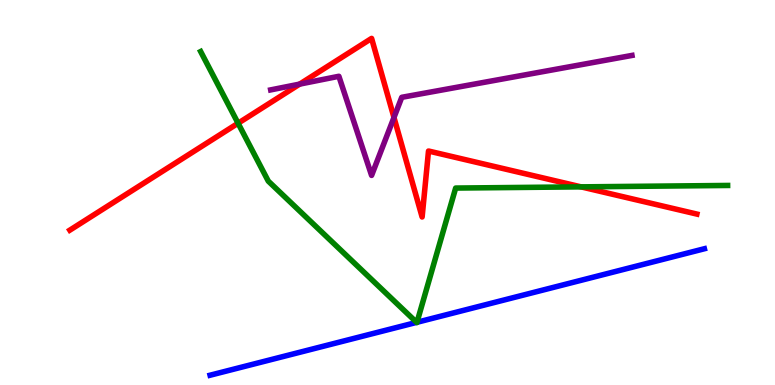[{'lines': ['blue', 'red'], 'intersections': []}, {'lines': ['green', 'red'], 'intersections': [{'x': 3.07, 'y': 6.8}, {'x': 7.5, 'y': 5.15}]}, {'lines': ['purple', 'red'], 'intersections': [{'x': 3.87, 'y': 7.82}, {'x': 5.08, 'y': 6.95}]}, {'lines': ['blue', 'green'], 'intersections': [{'x': 5.38, 'y': 1.63}, {'x': 5.38, 'y': 1.63}]}, {'lines': ['blue', 'purple'], 'intersections': []}, {'lines': ['green', 'purple'], 'intersections': []}]